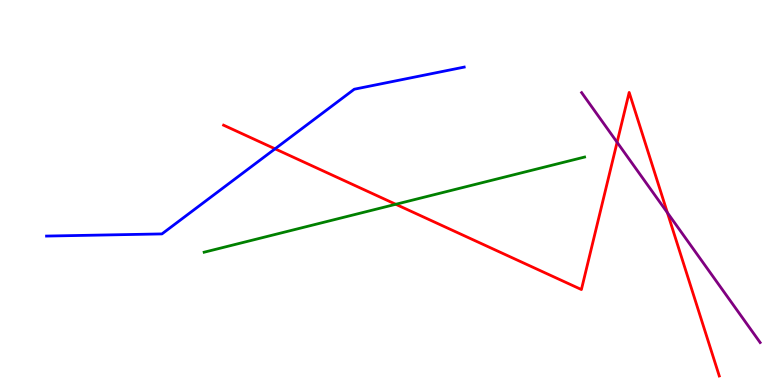[{'lines': ['blue', 'red'], 'intersections': [{'x': 3.55, 'y': 6.13}]}, {'lines': ['green', 'red'], 'intersections': [{'x': 5.11, 'y': 4.69}]}, {'lines': ['purple', 'red'], 'intersections': [{'x': 7.96, 'y': 6.3}, {'x': 8.61, 'y': 4.48}]}, {'lines': ['blue', 'green'], 'intersections': []}, {'lines': ['blue', 'purple'], 'intersections': []}, {'lines': ['green', 'purple'], 'intersections': []}]